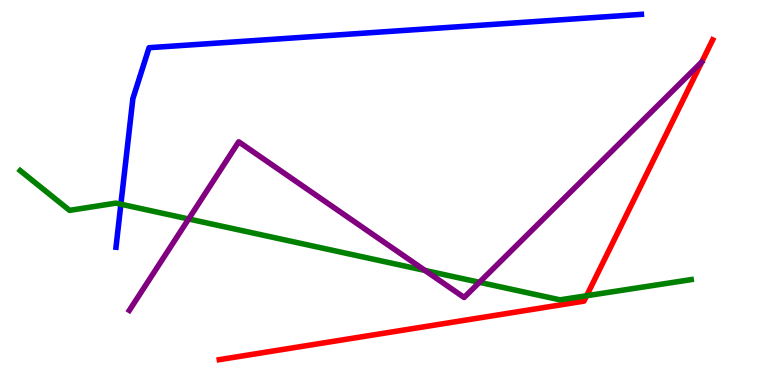[{'lines': ['blue', 'red'], 'intersections': []}, {'lines': ['green', 'red'], 'intersections': [{'x': 7.57, 'y': 2.32}]}, {'lines': ['purple', 'red'], 'intersections': []}, {'lines': ['blue', 'green'], 'intersections': [{'x': 1.56, 'y': 4.7}]}, {'lines': ['blue', 'purple'], 'intersections': []}, {'lines': ['green', 'purple'], 'intersections': [{'x': 2.43, 'y': 4.31}, {'x': 5.48, 'y': 2.98}, {'x': 6.19, 'y': 2.67}]}]